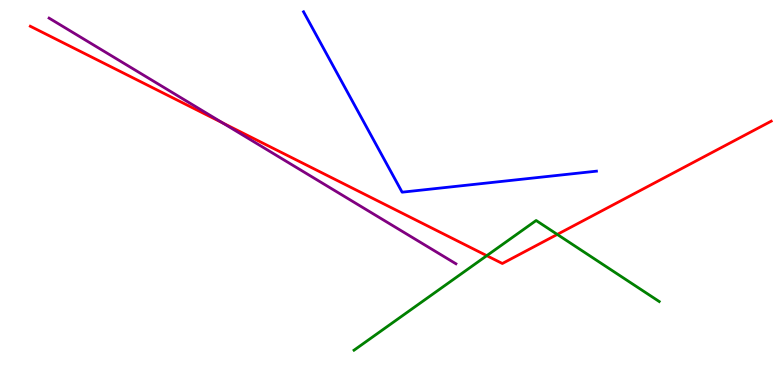[{'lines': ['blue', 'red'], 'intersections': []}, {'lines': ['green', 'red'], 'intersections': [{'x': 6.28, 'y': 3.36}, {'x': 7.19, 'y': 3.91}]}, {'lines': ['purple', 'red'], 'intersections': [{'x': 2.87, 'y': 6.81}]}, {'lines': ['blue', 'green'], 'intersections': []}, {'lines': ['blue', 'purple'], 'intersections': []}, {'lines': ['green', 'purple'], 'intersections': []}]